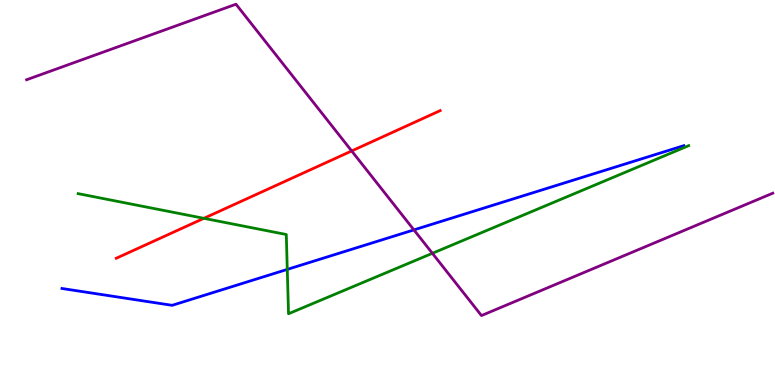[{'lines': ['blue', 'red'], 'intersections': []}, {'lines': ['green', 'red'], 'intersections': [{'x': 2.63, 'y': 4.33}]}, {'lines': ['purple', 'red'], 'intersections': [{'x': 4.54, 'y': 6.08}]}, {'lines': ['blue', 'green'], 'intersections': [{'x': 3.71, 'y': 3.0}]}, {'lines': ['blue', 'purple'], 'intersections': [{'x': 5.34, 'y': 4.03}]}, {'lines': ['green', 'purple'], 'intersections': [{'x': 5.58, 'y': 3.42}]}]